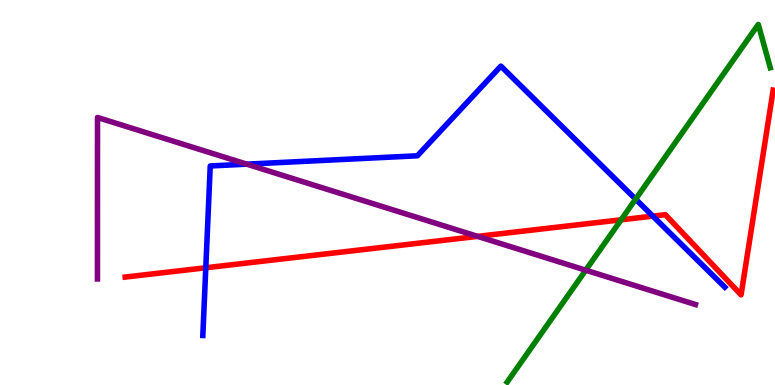[{'lines': ['blue', 'red'], 'intersections': [{'x': 2.66, 'y': 3.05}, {'x': 8.42, 'y': 4.39}]}, {'lines': ['green', 'red'], 'intersections': [{'x': 8.01, 'y': 4.29}]}, {'lines': ['purple', 'red'], 'intersections': [{'x': 6.16, 'y': 3.86}]}, {'lines': ['blue', 'green'], 'intersections': [{'x': 8.2, 'y': 4.83}]}, {'lines': ['blue', 'purple'], 'intersections': [{'x': 3.18, 'y': 5.74}]}, {'lines': ['green', 'purple'], 'intersections': [{'x': 7.56, 'y': 2.98}]}]